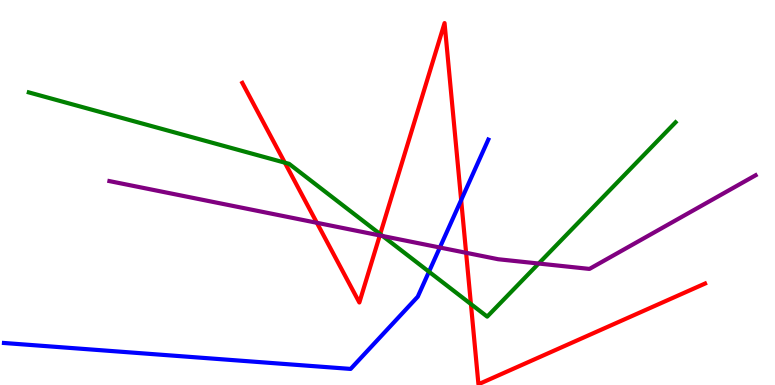[{'lines': ['blue', 'red'], 'intersections': [{'x': 5.95, 'y': 4.8}]}, {'lines': ['green', 'red'], 'intersections': [{'x': 3.68, 'y': 5.78}, {'x': 4.91, 'y': 3.92}, {'x': 6.08, 'y': 2.1}]}, {'lines': ['purple', 'red'], 'intersections': [{'x': 4.09, 'y': 4.21}, {'x': 4.9, 'y': 3.88}, {'x': 6.01, 'y': 3.43}]}, {'lines': ['blue', 'green'], 'intersections': [{'x': 5.54, 'y': 2.94}]}, {'lines': ['blue', 'purple'], 'intersections': [{'x': 5.68, 'y': 3.57}]}, {'lines': ['green', 'purple'], 'intersections': [{'x': 4.94, 'y': 3.87}, {'x': 6.95, 'y': 3.16}]}]